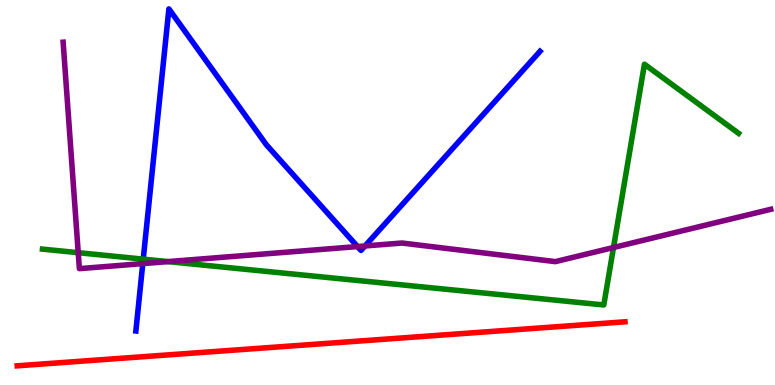[{'lines': ['blue', 'red'], 'intersections': []}, {'lines': ['green', 'red'], 'intersections': []}, {'lines': ['purple', 'red'], 'intersections': []}, {'lines': ['blue', 'green'], 'intersections': [{'x': 1.85, 'y': 3.27}]}, {'lines': ['blue', 'purple'], 'intersections': [{'x': 1.84, 'y': 3.15}, {'x': 4.61, 'y': 3.6}, {'x': 4.71, 'y': 3.61}]}, {'lines': ['green', 'purple'], 'intersections': [{'x': 1.01, 'y': 3.44}, {'x': 2.17, 'y': 3.21}, {'x': 7.92, 'y': 3.57}]}]